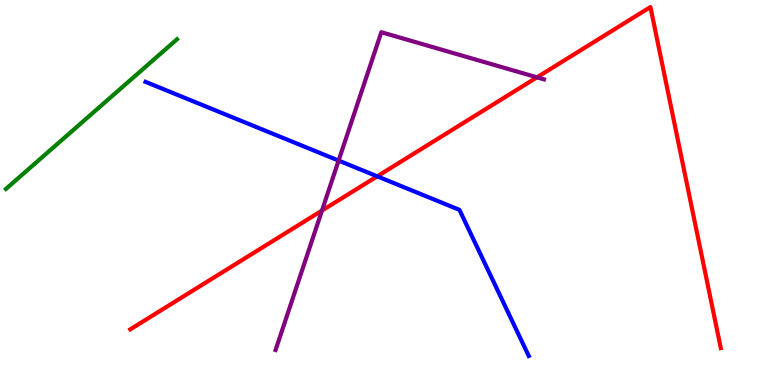[{'lines': ['blue', 'red'], 'intersections': [{'x': 4.87, 'y': 5.42}]}, {'lines': ['green', 'red'], 'intersections': []}, {'lines': ['purple', 'red'], 'intersections': [{'x': 4.15, 'y': 4.53}, {'x': 6.93, 'y': 7.99}]}, {'lines': ['blue', 'green'], 'intersections': []}, {'lines': ['blue', 'purple'], 'intersections': [{'x': 4.37, 'y': 5.83}]}, {'lines': ['green', 'purple'], 'intersections': []}]